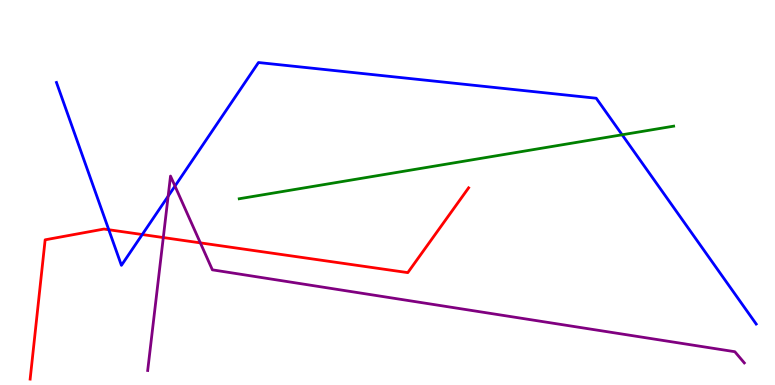[{'lines': ['blue', 'red'], 'intersections': [{'x': 1.4, 'y': 4.03}, {'x': 1.84, 'y': 3.91}]}, {'lines': ['green', 'red'], 'intersections': []}, {'lines': ['purple', 'red'], 'intersections': [{'x': 2.11, 'y': 3.83}, {'x': 2.59, 'y': 3.69}]}, {'lines': ['blue', 'green'], 'intersections': [{'x': 8.03, 'y': 6.5}]}, {'lines': ['blue', 'purple'], 'intersections': [{'x': 2.17, 'y': 4.9}, {'x': 2.26, 'y': 5.17}]}, {'lines': ['green', 'purple'], 'intersections': []}]